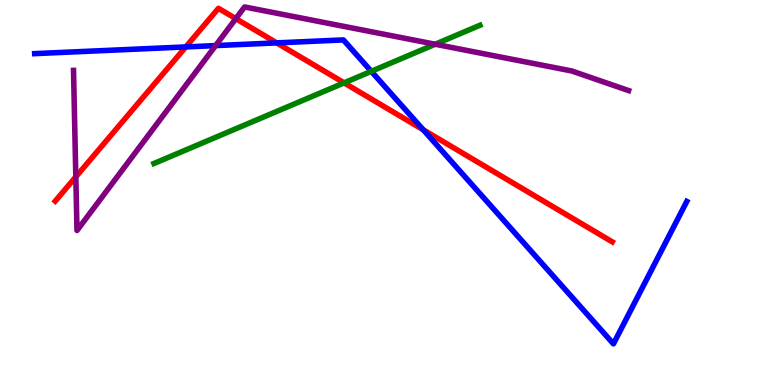[{'lines': ['blue', 'red'], 'intersections': [{'x': 2.4, 'y': 8.78}, {'x': 3.57, 'y': 8.89}, {'x': 5.46, 'y': 6.63}]}, {'lines': ['green', 'red'], 'intersections': [{'x': 4.44, 'y': 7.85}]}, {'lines': ['purple', 'red'], 'intersections': [{'x': 0.978, 'y': 5.41}, {'x': 3.04, 'y': 9.52}]}, {'lines': ['blue', 'green'], 'intersections': [{'x': 4.79, 'y': 8.15}]}, {'lines': ['blue', 'purple'], 'intersections': [{'x': 2.78, 'y': 8.82}]}, {'lines': ['green', 'purple'], 'intersections': [{'x': 5.62, 'y': 8.85}]}]